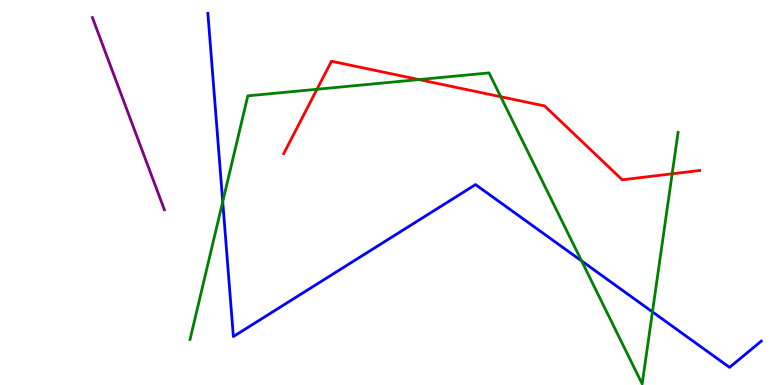[{'lines': ['blue', 'red'], 'intersections': []}, {'lines': ['green', 'red'], 'intersections': [{'x': 4.09, 'y': 7.68}, {'x': 5.41, 'y': 7.93}, {'x': 6.46, 'y': 7.49}, {'x': 8.67, 'y': 5.49}]}, {'lines': ['purple', 'red'], 'intersections': []}, {'lines': ['blue', 'green'], 'intersections': [{'x': 2.87, 'y': 4.76}, {'x': 7.5, 'y': 3.22}, {'x': 8.42, 'y': 1.9}]}, {'lines': ['blue', 'purple'], 'intersections': []}, {'lines': ['green', 'purple'], 'intersections': []}]